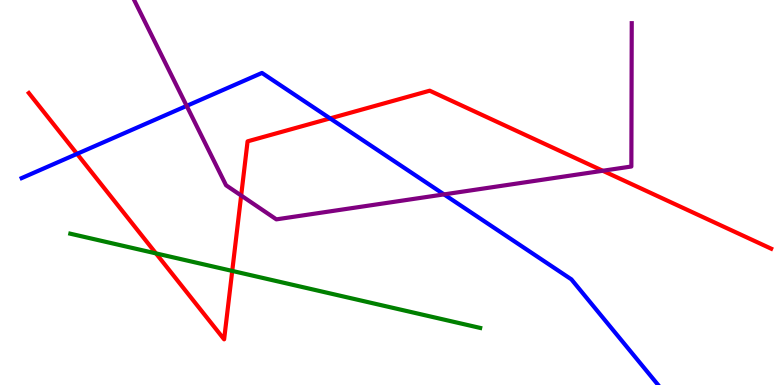[{'lines': ['blue', 'red'], 'intersections': [{'x': 0.994, 'y': 6.0}, {'x': 4.26, 'y': 6.92}]}, {'lines': ['green', 'red'], 'intersections': [{'x': 2.01, 'y': 3.42}, {'x': 3.0, 'y': 2.96}]}, {'lines': ['purple', 'red'], 'intersections': [{'x': 3.11, 'y': 4.92}, {'x': 7.78, 'y': 5.56}]}, {'lines': ['blue', 'green'], 'intersections': []}, {'lines': ['blue', 'purple'], 'intersections': [{'x': 2.41, 'y': 7.25}, {'x': 5.73, 'y': 4.95}]}, {'lines': ['green', 'purple'], 'intersections': []}]